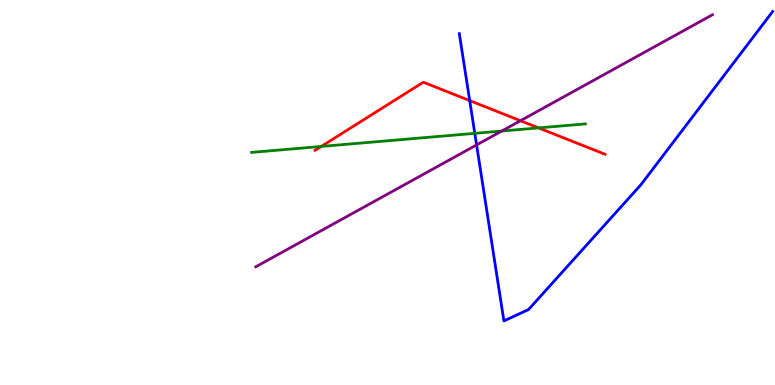[{'lines': ['blue', 'red'], 'intersections': [{'x': 6.06, 'y': 7.39}]}, {'lines': ['green', 'red'], 'intersections': [{'x': 4.15, 'y': 6.2}, {'x': 6.95, 'y': 6.68}]}, {'lines': ['purple', 'red'], 'intersections': [{'x': 6.72, 'y': 6.86}]}, {'lines': ['blue', 'green'], 'intersections': [{'x': 6.13, 'y': 6.54}]}, {'lines': ['blue', 'purple'], 'intersections': [{'x': 6.15, 'y': 6.24}]}, {'lines': ['green', 'purple'], 'intersections': [{'x': 6.47, 'y': 6.6}]}]